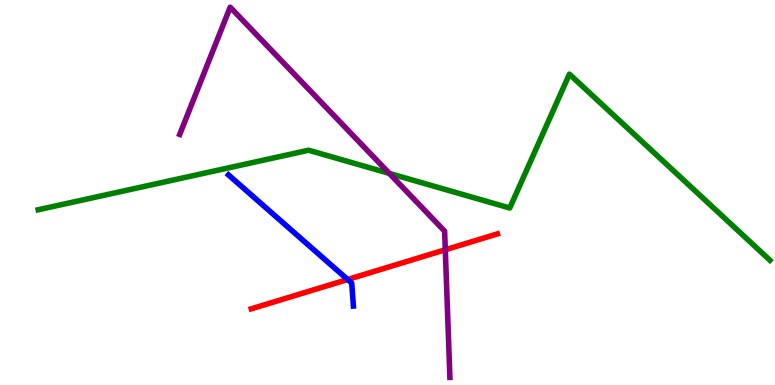[{'lines': ['blue', 'red'], 'intersections': [{'x': 4.49, 'y': 2.74}]}, {'lines': ['green', 'red'], 'intersections': []}, {'lines': ['purple', 'red'], 'intersections': [{'x': 5.75, 'y': 3.51}]}, {'lines': ['blue', 'green'], 'intersections': []}, {'lines': ['blue', 'purple'], 'intersections': []}, {'lines': ['green', 'purple'], 'intersections': [{'x': 5.02, 'y': 5.5}]}]